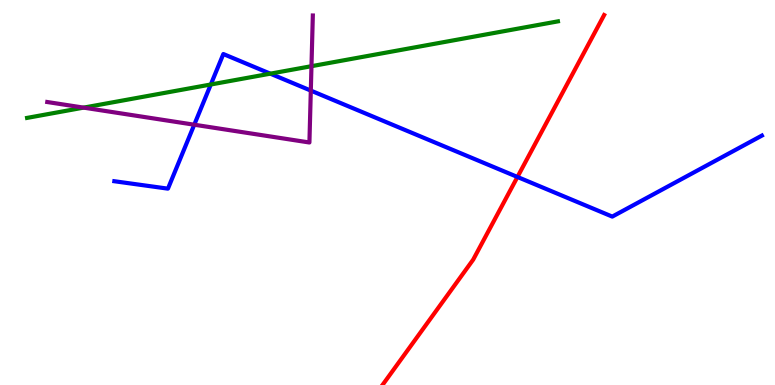[{'lines': ['blue', 'red'], 'intersections': [{'x': 6.68, 'y': 5.4}]}, {'lines': ['green', 'red'], 'intersections': []}, {'lines': ['purple', 'red'], 'intersections': []}, {'lines': ['blue', 'green'], 'intersections': [{'x': 2.72, 'y': 7.81}, {'x': 3.49, 'y': 8.09}]}, {'lines': ['blue', 'purple'], 'intersections': [{'x': 2.51, 'y': 6.76}, {'x': 4.01, 'y': 7.65}]}, {'lines': ['green', 'purple'], 'intersections': [{'x': 1.08, 'y': 7.2}, {'x': 4.02, 'y': 8.28}]}]